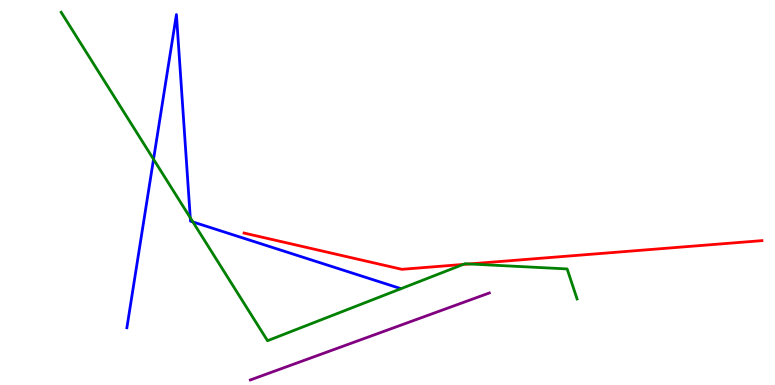[{'lines': ['blue', 'red'], 'intersections': []}, {'lines': ['green', 'red'], 'intersections': [{'x': 5.98, 'y': 3.13}, {'x': 6.05, 'y': 3.14}]}, {'lines': ['purple', 'red'], 'intersections': []}, {'lines': ['blue', 'green'], 'intersections': [{'x': 1.98, 'y': 5.86}, {'x': 2.46, 'y': 4.34}, {'x': 2.49, 'y': 4.24}]}, {'lines': ['blue', 'purple'], 'intersections': []}, {'lines': ['green', 'purple'], 'intersections': []}]